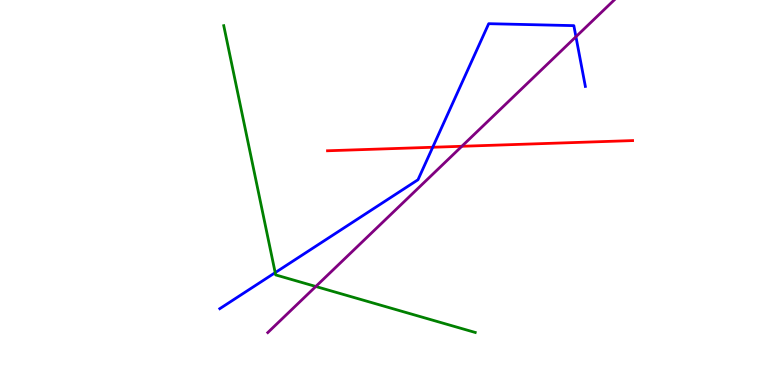[{'lines': ['blue', 'red'], 'intersections': [{'x': 5.58, 'y': 6.18}]}, {'lines': ['green', 'red'], 'intersections': []}, {'lines': ['purple', 'red'], 'intersections': [{'x': 5.96, 'y': 6.2}]}, {'lines': ['blue', 'green'], 'intersections': [{'x': 3.55, 'y': 2.92}]}, {'lines': ['blue', 'purple'], 'intersections': [{'x': 7.43, 'y': 9.05}]}, {'lines': ['green', 'purple'], 'intersections': [{'x': 4.07, 'y': 2.56}]}]